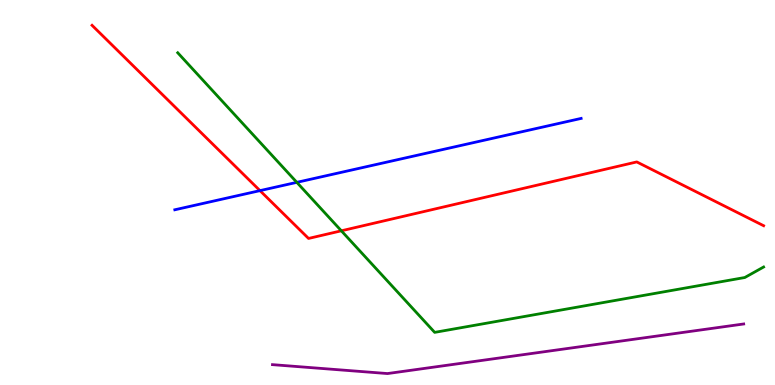[{'lines': ['blue', 'red'], 'intersections': [{'x': 3.35, 'y': 5.05}]}, {'lines': ['green', 'red'], 'intersections': [{'x': 4.4, 'y': 4.01}]}, {'lines': ['purple', 'red'], 'intersections': []}, {'lines': ['blue', 'green'], 'intersections': [{'x': 3.83, 'y': 5.26}]}, {'lines': ['blue', 'purple'], 'intersections': []}, {'lines': ['green', 'purple'], 'intersections': []}]